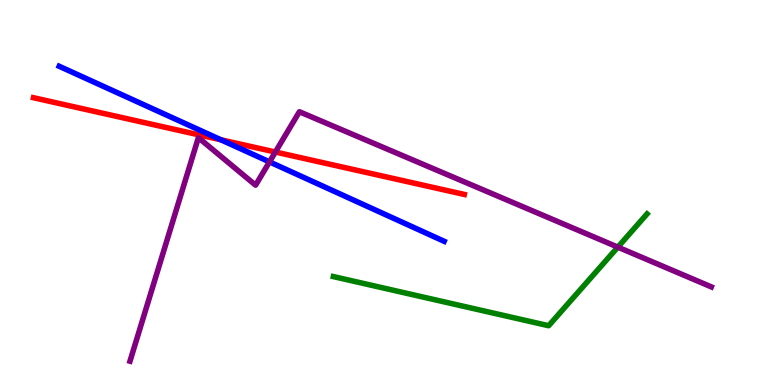[{'lines': ['blue', 'red'], 'intersections': [{'x': 2.85, 'y': 6.37}]}, {'lines': ['green', 'red'], 'intersections': []}, {'lines': ['purple', 'red'], 'intersections': [{'x': 3.55, 'y': 6.05}]}, {'lines': ['blue', 'green'], 'intersections': []}, {'lines': ['blue', 'purple'], 'intersections': [{'x': 3.48, 'y': 5.8}]}, {'lines': ['green', 'purple'], 'intersections': [{'x': 7.97, 'y': 3.58}]}]